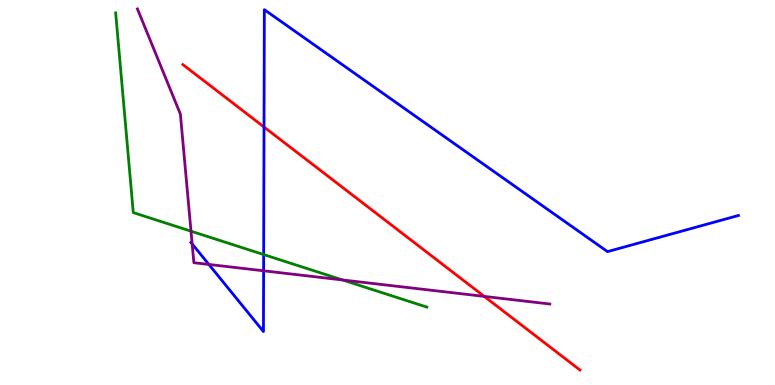[{'lines': ['blue', 'red'], 'intersections': [{'x': 3.41, 'y': 6.7}]}, {'lines': ['green', 'red'], 'intersections': []}, {'lines': ['purple', 'red'], 'intersections': [{'x': 6.25, 'y': 2.3}]}, {'lines': ['blue', 'green'], 'intersections': [{'x': 3.4, 'y': 3.39}]}, {'lines': ['blue', 'purple'], 'intersections': [{'x': 2.48, 'y': 3.66}, {'x': 2.69, 'y': 3.13}, {'x': 3.4, 'y': 2.97}]}, {'lines': ['green', 'purple'], 'intersections': [{'x': 2.46, 'y': 4.0}, {'x': 4.42, 'y': 2.73}]}]